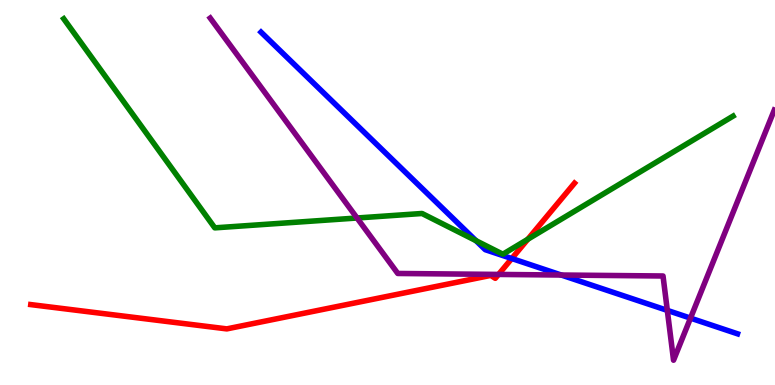[{'lines': ['blue', 'red'], 'intersections': [{'x': 6.6, 'y': 3.29}]}, {'lines': ['green', 'red'], 'intersections': [{'x': 6.81, 'y': 3.79}]}, {'lines': ['purple', 'red'], 'intersections': [{'x': 6.43, 'y': 2.87}]}, {'lines': ['blue', 'green'], 'intersections': [{'x': 6.14, 'y': 3.75}]}, {'lines': ['blue', 'purple'], 'intersections': [{'x': 7.24, 'y': 2.86}, {'x': 8.61, 'y': 1.94}, {'x': 8.91, 'y': 1.74}]}, {'lines': ['green', 'purple'], 'intersections': [{'x': 4.61, 'y': 4.34}]}]